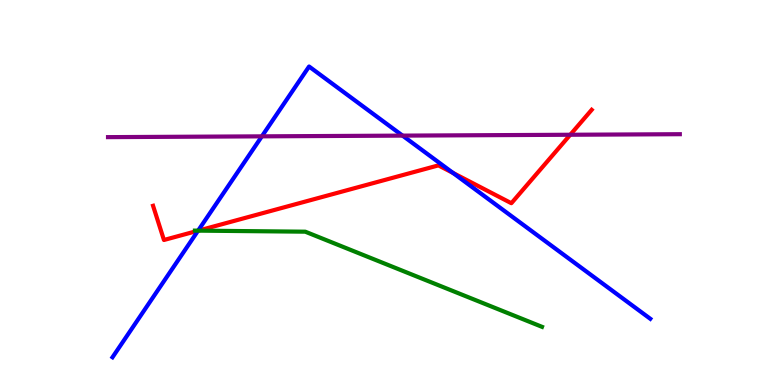[{'lines': ['blue', 'red'], 'intersections': [{'x': 2.56, 'y': 4.01}, {'x': 5.85, 'y': 5.51}]}, {'lines': ['green', 'red'], 'intersections': [{'x': 2.56, 'y': 4.01}]}, {'lines': ['purple', 'red'], 'intersections': [{'x': 7.36, 'y': 6.5}]}, {'lines': ['blue', 'green'], 'intersections': [{'x': 2.56, 'y': 4.01}]}, {'lines': ['blue', 'purple'], 'intersections': [{'x': 3.38, 'y': 6.46}, {'x': 5.19, 'y': 6.48}]}, {'lines': ['green', 'purple'], 'intersections': []}]